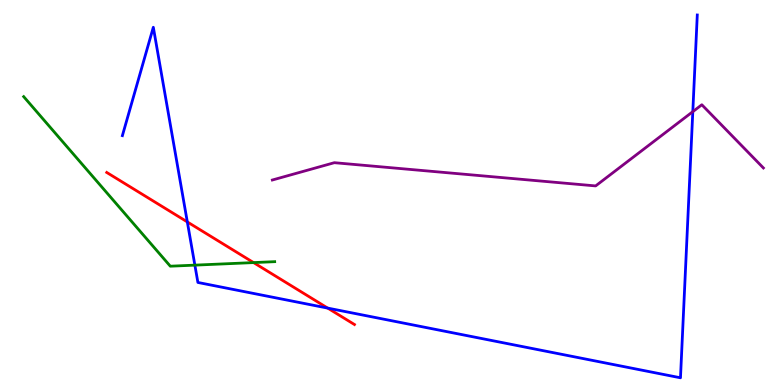[{'lines': ['blue', 'red'], 'intersections': [{'x': 2.42, 'y': 4.24}, {'x': 4.23, 'y': 2.0}]}, {'lines': ['green', 'red'], 'intersections': [{'x': 3.27, 'y': 3.18}]}, {'lines': ['purple', 'red'], 'intersections': []}, {'lines': ['blue', 'green'], 'intersections': [{'x': 2.51, 'y': 3.11}]}, {'lines': ['blue', 'purple'], 'intersections': [{'x': 8.94, 'y': 7.1}]}, {'lines': ['green', 'purple'], 'intersections': []}]